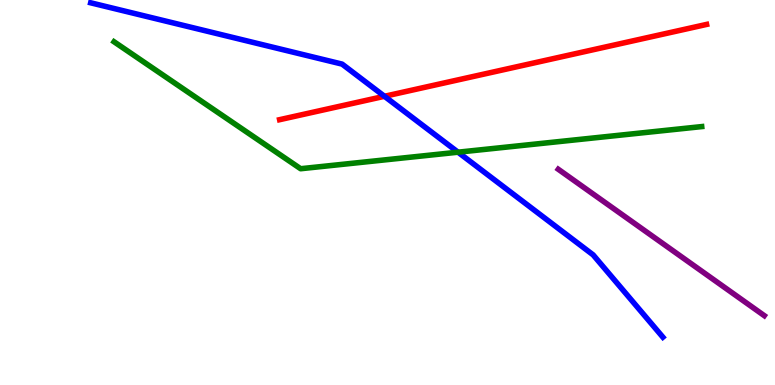[{'lines': ['blue', 'red'], 'intersections': [{'x': 4.96, 'y': 7.5}]}, {'lines': ['green', 'red'], 'intersections': []}, {'lines': ['purple', 'red'], 'intersections': []}, {'lines': ['blue', 'green'], 'intersections': [{'x': 5.91, 'y': 6.05}]}, {'lines': ['blue', 'purple'], 'intersections': []}, {'lines': ['green', 'purple'], 'intersections': []}]